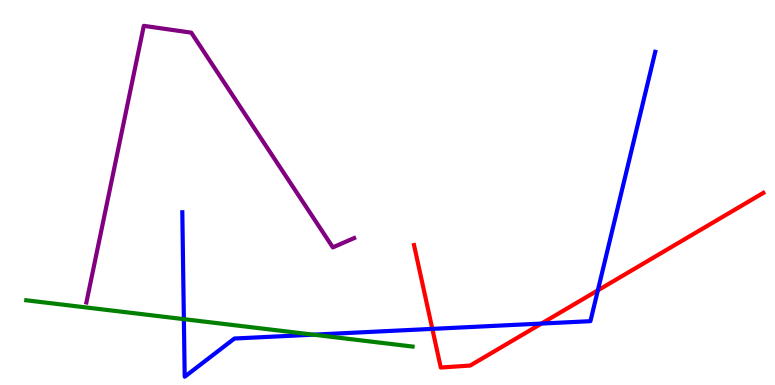[{'lines': ['blue', 'red'], 'intersections': [{'x': 5.58, 'y': 1.46}, {'x': 6.99, 'y': 1.6}, {'x': 7.71, 'y': 2.46}]}, {'lines': ['green', 'red'], 'intersections': []}, {'lines': ['purple', 'red'], 'intersections': []}, {'lines': ['blue', 'green'], 'intersections': [{'x': 2.37, 'y': 1.71}, {'x': 4.04, 'y': 1.31}]}, {'lines': ['blue', 'purple'], 'intersections': []}, {'lines': ['green', 'purple'], 'intersections': []}]